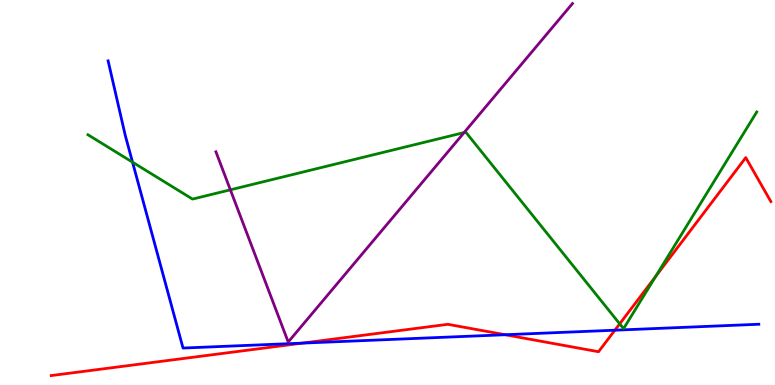[{'lines': ['blue', 'red'], 'intersections': [{'x': 3.9, 'y': 1.09}, {'x': 6.52, 'y': 1.31}, {'x': 7.93, 'y': 1.42}]}, {'lines': ['green', 'red'], 'intersections': [{'x': 8.0, 'y': 1.59}, {'x': 8.46, 'y': 2.82}]}, {'lines': ['purple', 'red'], 'intersections': []}, {'lines': ['blue', 'green'], 'intersections': [{'x': 1.71, 'y': 5.79}]}, {'lines': ['blue', 'purple'], 'intersections': []}, {'lines': ['green', 'purple'], 'intersections': [{'x': 2.97, 'y': 5.07}, {'x': 5.99, 'y': 6.56}]}]